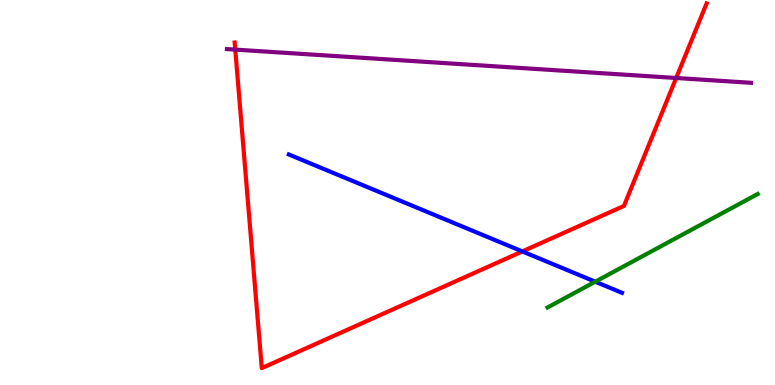[{'lines': ['blue', 'red'], 'intersections': [{'x': 6.74, 'y': 3.47}]}, {'lines': ['green', 'red'], 'intersections': []}, {'lines': ['purple', 'red'], 'intersections': [{'x': 3.04, 'y': 8.71}, {'x': 8.72, 'y': 7.97}]}, {'lines': ['blue', 'green'], 'intersections': [{'x': 7.68, 'y': 2.68}]}, {'lines': ['blue', 'purple'], 'intersections': []}, {'lines': ['green', 'purple'], 'intersections': []}]